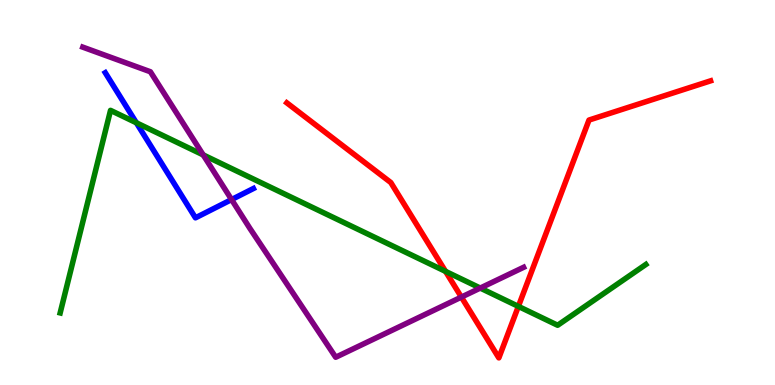[{'lines': ['blue', 'red'], 'intersections': []}, {'lines': ['green', 'red'], 'intersections': [{'x': 5.75, 'y': 2.95}, {'x': 6.69, 'y': 2.04}]}, {'lines': ['purple', 'red'], 'intersections': [{'x': 5.95, 'y': 2.28}]}, {'lines': ['blue', 'green'], 'intersections': [{'x': 1.76, 'y': 6.81}]}, {'lines': ['blue', 'purple'], 'intersections': [{'x': 2.99, 'y': 4.82}]}, {'lines': ['green', 'purple'], 'intersections': [{'x': 2.62, 'y': 5.98}, {'x': 6.2, 'y': 2.52}]}]